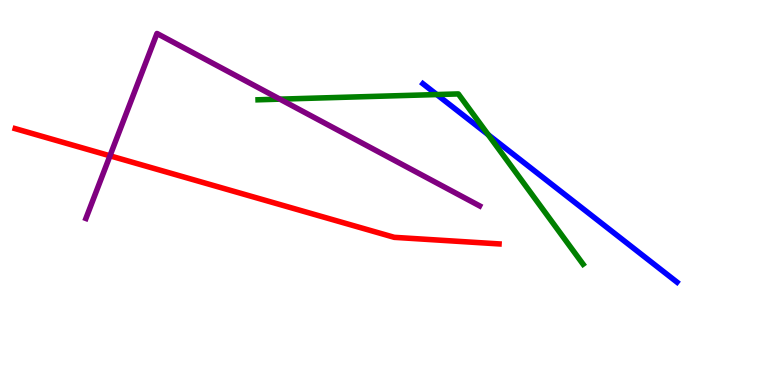[{'lines': ['blue', 'red'], 'intersections': []}, {'lines': ['green', 'red'], 'intersections': []}, {'lines': ['purple', 'red'], 'intersections': [{'x': 1.42, 'y': 5.95}]}, {'lines': ['blue', 'green'], 'intersections': [{'x': 5.64, 'y': 7.54}, {'x': 6.3, 'y': 6.5}]}, {'lines': ['blue', 'purple'], 'intersections': []}, {'lines': ['green', 'purple'], 'intersections': [{'x': 3.61, 'y': 7.42}]}]